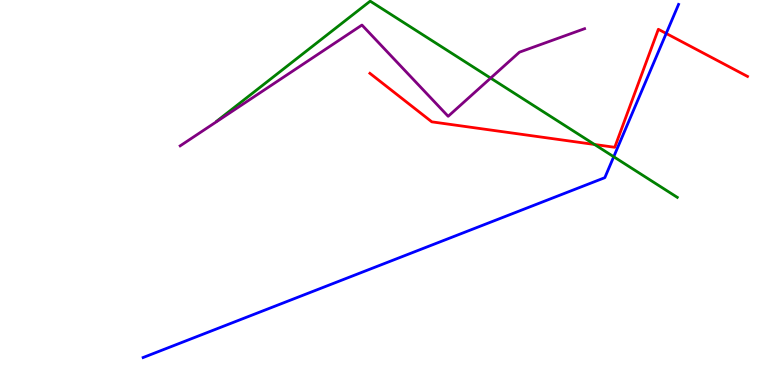[{'lines': ['blue', 'red'], 'intersections': [{'x': 8.6, 'y': 9.13}]}, {'lines': ['green', 'red'], 'intersections': [{'x': 7.67, 'y': 6.25}]}, {'lines': ['purple', 'red'], 'intersections': []}, {'lines': ['blue', 'green'], 'intersections': [{'x': 7.92, 'y': 5.93}]}, {'lines': ['blue', 'purple'], 'intersections': []}, {'lines': ['green', 'purple'], 'intersections': [{'x': 6.33, 'y': 7.97}]}]